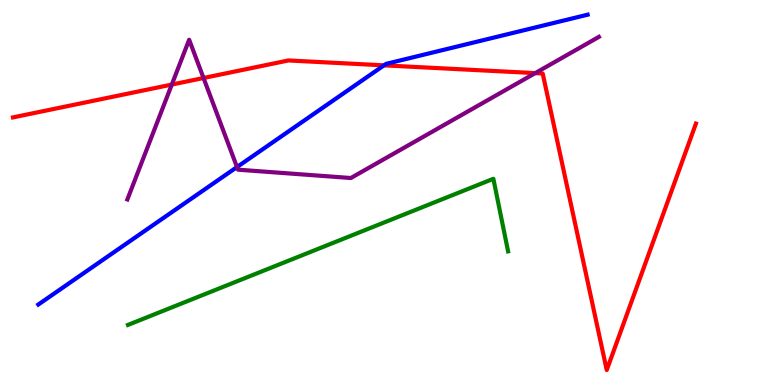[{'lines': ['blue', 'red'], 'intersections': [{'x': 4.95, 'y': 8.3}]}, {'lines': ['green', 'red'], 'intersections': []}, {'lines': ['purple', 'red'], 'intersections': [{'x': 2.22, 'y': 7.8}, {'x': 2.63, 'y': 7.97}, {'x': 6.91, 'y': 8.1}]}, {'lines': ['blue', 'green'], 'intersections': []}, {'lines': ['blue', 'purple'], 'intersections': [{'x': 3.06, 'y': 5.66}]}, {'lines': ['green', 'purple'], 'intersections': []}]